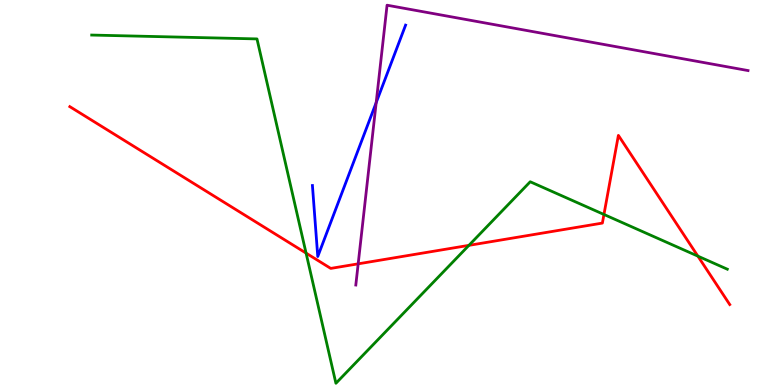[{'lines': ['blue', 'red'], 'intersections': []}, {'lines': ['green', 'red'], 'intersections': [{'x': 3.95, 'y': 3.43}, {'x': 6.05, 'y': 3.63}, {'x': 7.79, 'y': 4.43}, {'x': 9.0, 'y': 3.35}]}, {'lines': ['purple', 'red'], 'intersections': [{'x': 4.62, 'y': 3.15}]}, {'lines': ['blue', 'green'], 'intersections': []}, {'lines': ['blue', 'purple'], 'intersections': [{'x': 4.85, 'y': 7.33}]}, {'lines': ['green', 'purple'], 'intersections': []}]